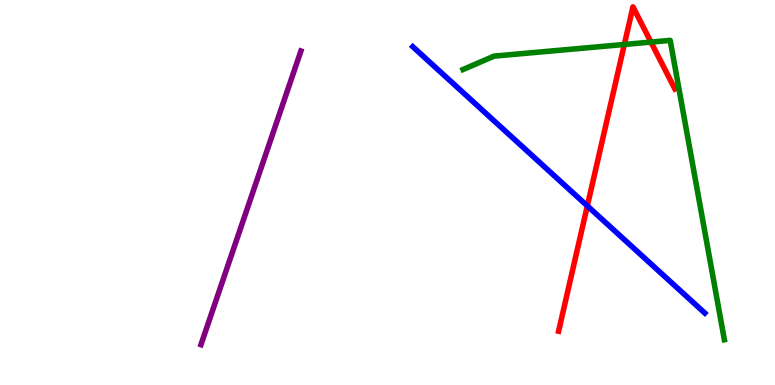[{'lines': ['blue', 'red'], 'intersections': [{'x': 7.58, 'y': 4.65}]}, {'lines': ['green', 'red'], 'intersections': [{'x': 8.06, 'y': 8.85}, {'x': 8.4, 'y': 8.91}]}, {'lines': ['purple', 'red'], 'intersections': []}, {'lines': ['blue', 'green'], 'intersections': []}, {'lines': ['blue', 'purple'], 'intersections': []}, {'lines': ['green', 'purple'], 'intersections': []}]